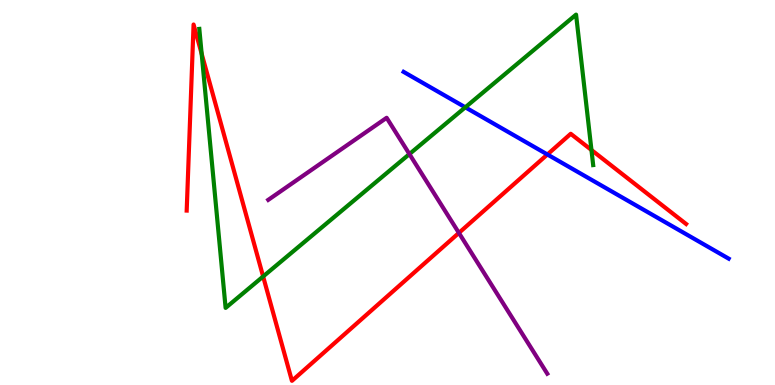[{'lines': ['blue', 'red'], 'intersections': [{'x': 7.06, 'y': 5.99}]}, {'lines': ['green', 'red'], 'intersections': [{'x': 2.6, 'y': 8.6}, {'x': 3.4, 'y': 2.82}, {'x': 7.63, 'y': 6.1}]}, {'lines': ['purple', 'red'], 'intersections': [{'x': 5.92, 'y': 3.95}]}, {'lines': ['blue', 'green'], 'intersections': [{'x': 6.0, 'y': 7.21}]}, {'lines': ['blue', 'purple'], 'intersections': []}, {'lines': ['green', 'purple'], 'intersections': [{'x': 5.28, 'y': 6.0}]}]